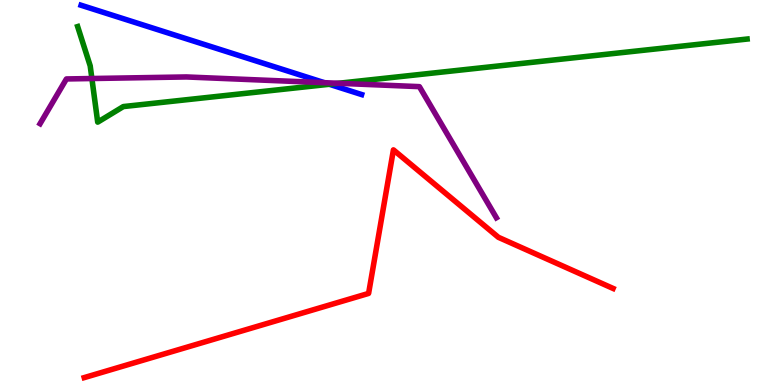[{'lines': ['blue', 'red'], 'intersections': []}, {'lines': ['green', 'red'], 'intersections': []}, {'lines': ['purple', 'red'], 'intersections': []}, {'lines': ['blue', 'green'], 'intersections': [{'x': 4.25, 'y': 7.81}]}, {'lines': ['blue', 'purple'], 'intersections': [{'x': 4.19, 'y': 7.85}]}, {'lines': ['green', 'purple'], 'intersections': [{'x': 1.19, 'y': 7.96}, {'x': 4.37, 'y': 7.84}]}]